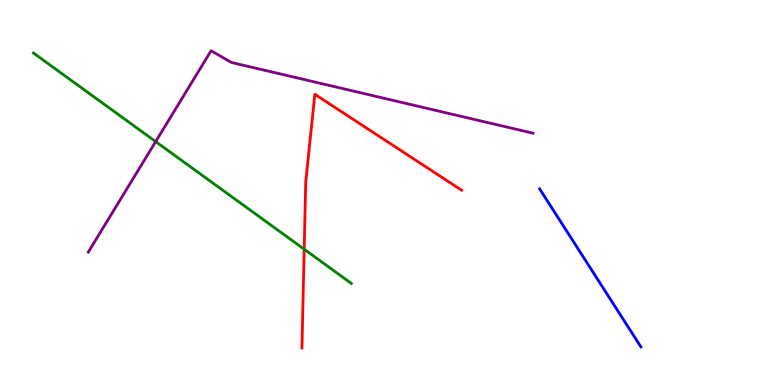[{'lines': ['blue', 'red'], 'intersections': []}, {'lines': ['green', 'red'], 'intersections': [{'x': 3.92, 'y': 3.53}]}, {'lines': ['purple', 'red'], 'intersections': []}, {'lines': ['blue', 'green'], 'intersections': []}, {'lines': ['blue', 'purple'], 'intersections': []}, {'lines': ['green', 'purple'], 'intersections': [{'x': 2.01, 'y': 6.32}]}]